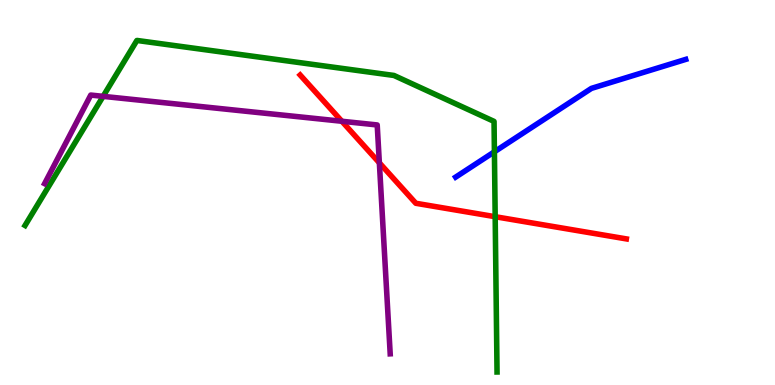[{'lines': ['blue', 'red'], 'intersections': []}, {'lines': ['green', 'red'], 'intersections': [{'x': 6.39, 'y': 4.37}]}, {'lines': ['purple', 'red'], 'intersections': [{'x': 4.41, 'y': 6.85}, {'x': 4.89, 'y': 5.77}]}, {'lines': ['blue', 'green'], 'intersections': [{'x': 6.38, 'y': 6.06}]}, {'lines': ['blue', 'purple'], 'intersections': []}, {'lines': ['green', 'purple'], 'intersections': [{'x': 1.33, 'y': 7.5}]}]